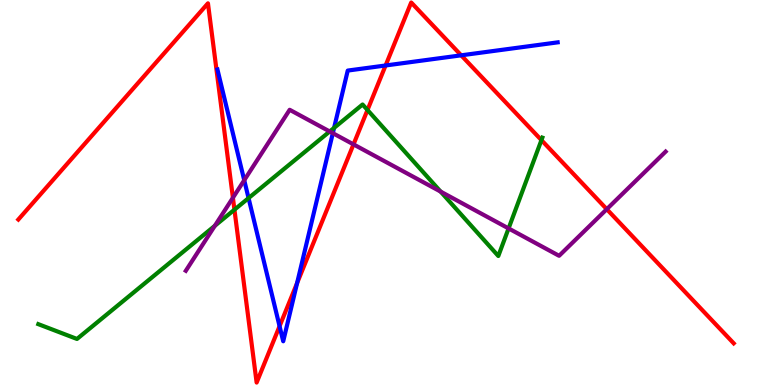[{'lines': ['blue', 'red'], 'intersections': [{'x': 3.61, 'y': 1.53}, {'x': 3.83, 'y': 2.65}, {'x': 4.98, 'y': 8.3}, {'x': 5.95, 'y': 8.56}]}, {'lines': ['green', 'red'], 'intersections': [{'x': 3.03, 'y': 4.55}, {'x': 4.74, 'y': 7.14}, {'x': 6.99, 'y': 6.36}]}, {'lines': ['purple', 'red'], 'intersections': [{'x': 3.01, 'y': 4.86}, {'x': 4.56, 'y': 6.25}, {'x': 7.83, 'y': 4.57}]}, {'lines': ['blue', 'green'], 'intersections': [{'x': 3.21, 'y': 4.85}, {'x': 4.31, 'y': 6.68}]}, {'lines': ['blue', 'purple'], 'intersections': [{'x': 3.15, 'y': 5.32}, {'x': 4.29, 'y': 6.54}]}, {'lines': ['green', 'purple'], 'intersections': [{'x': 2.77, 'y': 4.14}, {'x': 4.25, 'y': 6.58}, {'x': 5.69, 'y': 5.02}, {'x': 6.56, 'y': 4.07}]}]